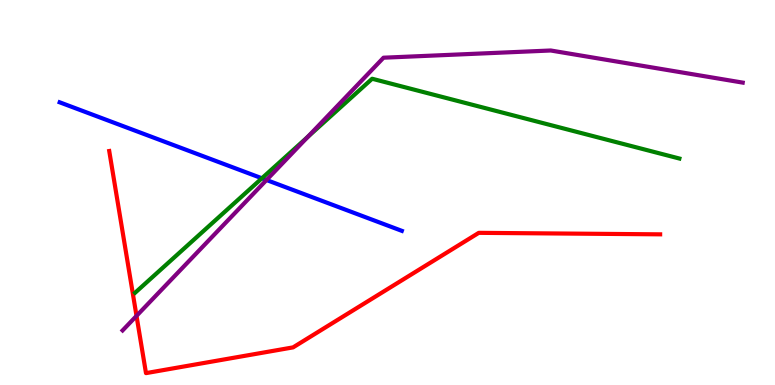[{'lines': ['blue', 'red'], 'intersections': []}, {'lines': ['green', 'red'], 'intersections': []}, {'lines': ['purple', 'red'], 'intersections': [{'x': 1.76, 'y': 1.8}]}, {'lines': ['blue', 'green'], 'intersections': [{'x': 3.38, 'y': 5.37}]}, {'lines': ['blue', 'purple'], 'intersections': [{'x': 3.44, 'y': 5.32}]}, {'lines': ['green', 'purple'], 'intersections': [{'x': 3.97, 'y': 6.45}]}]